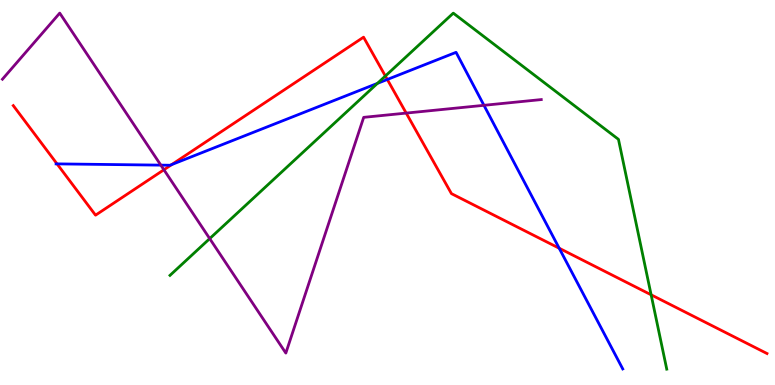[{'lines': ['blue', 'red'], 'intersections': [{'x': 0.736, 'y': 5.74}, {'x': 2.22, 'y': 5.73}, {'x': 5.0, 'y': 7.94}, {'x': 7.22, 'y': 3.55}]}, {'lines': ['green', 'red'], 'intersections': [{'x': 4.97, 'y': 8.03}, {'x': 8.4, 'y': 2.34}]}, {'lines': ['purple', 'red'], 'intersections': [{'x': 2.12, 'y': 5.59}, {'x': 5.24, 'y': 7.06}]}, {'lines': ['blue', 'green'], 'intersections': [{'x': 4.87, 'y': 7.83}]}, {'lines': ['blue', 'purple'], 'intersections': [{'x': 2.08, 'y': 5.71}, {'x': 6.24, 'y': 7.26}]}, {'lines': ['green', 'purple'], 'intersections': [{'x': 2.71, 'y': 3.8}]}]